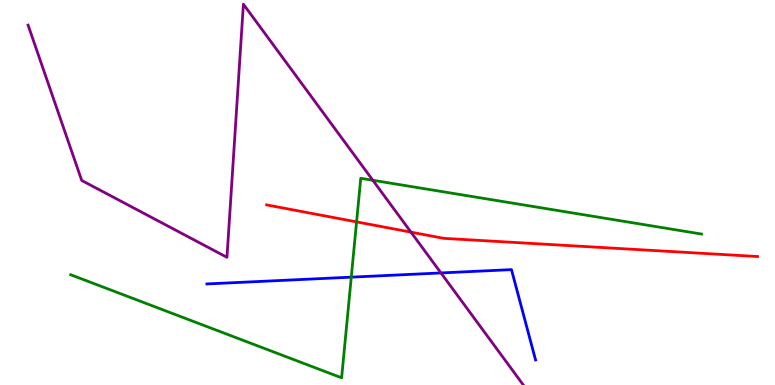[{'lines': ['blue', 'red'], 'intersections': []}, {'lines': ['green', 'red'], 'intersections': [{'x': 4.6, 'y': 4.24}]}, {'lines': ['purple', 'red'], 'intersections': [{'x': 5.3, 'y': 3.97}]}, {'lines': ['blue', 'green'], 'intersections': [{'x': 4.53, 'y': 2.8}]}, {'lines': ['blue', 'purple'], 'intersections': [{'x': 5.69, 'y': 2.91}]}, {'lines': ['green', 'purple'], 'intersections': [{'x': 4.81, 'y': 5.32}]}]